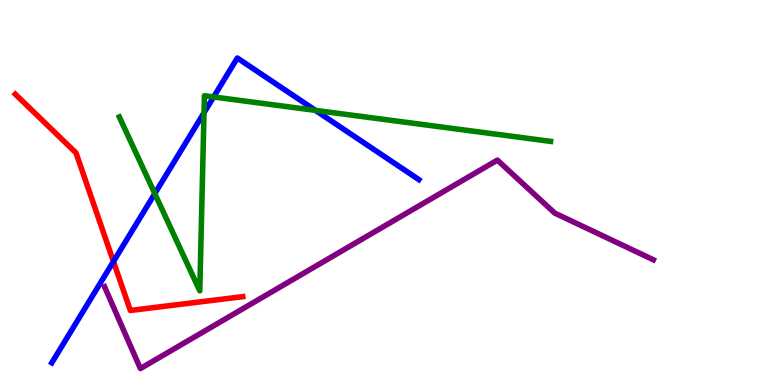[{'lines': ['blue', 'red'], 'intersections': [{'x': 1.46, 'y': 3.21}]}, {'lines': ['green', 'red'], 'intersections': []}, {'lines': ['purple', 'red'], 'intersections': []}, {'lines': ['blue', 'green'], 'intersections': [{'x': 2.0, 'y': 4.97}, {'x': 2.63, 'y': 7.07}, {'x': 2.76, 'y': 7.48}, {'x': 4.07, 'y': 7.13}]}, {'lines': ['blue', 'purple'], 'intersections': []}, {'lines': ['green', 'purple'], 'intersections': []}]